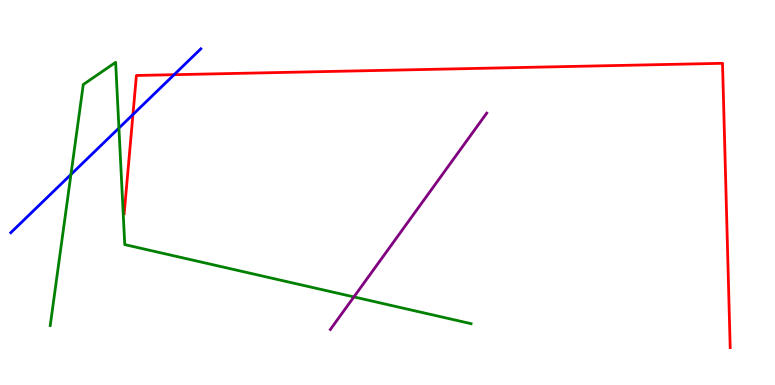[{'lines': ['blue', 'red'], 'intersections': [{'x': 1.72, 'y': 7.03}, {'x': 2.25, 'y': 8.06}]}, {'lines': ['green', 'red'], 'intersections': []}, {'lines': ['purple', 'red'], 'intersections': []}, {'lines': ['blue', 'green'], 'intersections': [{'x': 0.915, 'y': 5.47}, {'x': 1.53, 'y': 6.67}]}, {'lines': ['blue', 'purple'], 'intersections': []}, {'lines': ['green', 'purple'], 'intersections': [{'x': 4.57, 'y': 2.29}]}]